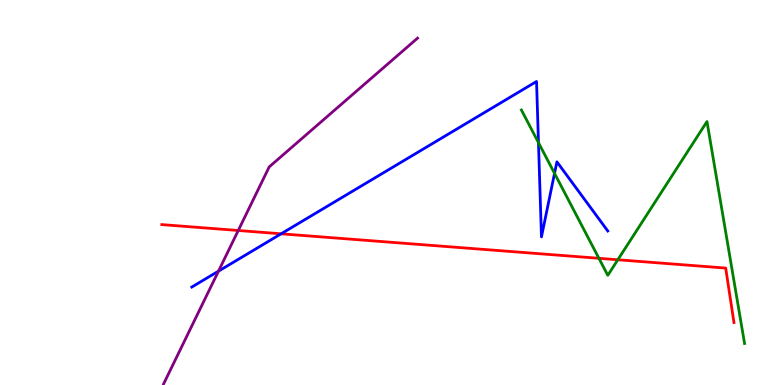[{'lines': ['blue', 'red'], 'intersections': [{'x': 3.63, 'y': 3.93}]}, {'lines': ['green', 'red'], 'intersections': [{'x': 7.73, 'y': 3.29}, {'x': 7.97, 'y': 3.25}]}, {'lines': ['purple', 'red'], 'intersections': [{'x': 3.07, 'y': 4.01}]}, {'lines': ['blue', 'green'], 'intersections': [{'x': 6.95, 'y': 6.3}, {'x': 7.16, 'y': 5.5}]}, {'lines': ['blue', 'purple'], 'intersections': [{'x': 2.82, 'y': 2.96}]}, {'lines': ['green', 'purple'], 'intersections': []}]